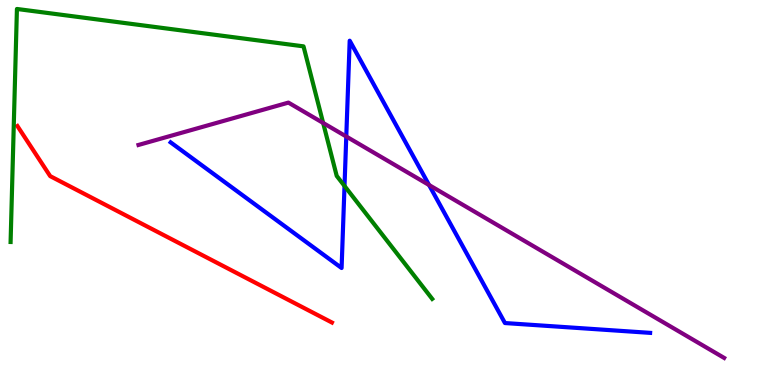[{'lines': ['blue', 'red'], 'intersections': []}, {'lines': ['green', 'red'], 'intersections': []}, {'lines': ['purple', 'red'], 'intersections': []}, {'lines': ['blue', 'green'], 'intersections': [{'x': 4.45, 'y': 5.17}]}, {'lines': ['blue', 'purple'], 'intersections': [{'x': 4.47, 'y': 6.45}, {'x': 5.54, 'y': 5.19}]}, {'lines': ['green', 'purple'], 'intersections': [{'x': 4.17, 'y': 6.81}]}]